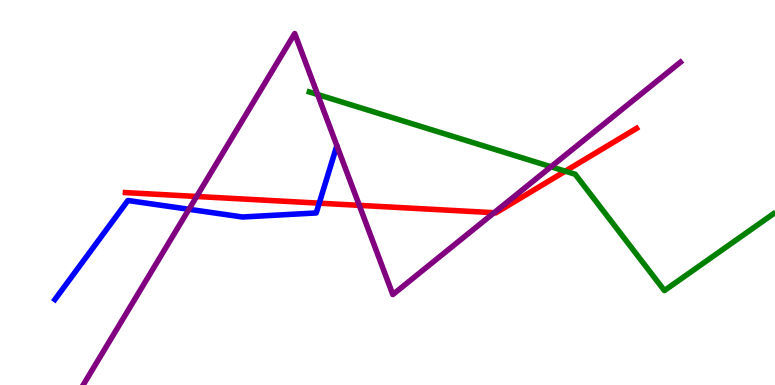[{'lines': ['blue', 'red'], 'intersections': [{'x': 4.12, 'y': 4.72}]}, {'lines': ['green', 'red'], 'intersections': [{'x': 7.29, 'y': 5.55}]}, {'lines': ['purple', 'red'], 'intersections': [{'x': 2.54, 'y': 4.9}, {'x': 4.64, 'y': 4.67}, {'x': 6.38, 'y': 4.47}]}, {'lines': ['blue', 'green'], 'intersections': []}, {'lines': ['blue', 'purple'], 'intersections': [{'x': 2.44, 'y': 4.56}]}, {'lines': ['green', 'purple'], 'intersections': [{'x': 4.1, 'y': 7.55}, {'x': 7.11, 'y': 5.67}]}]